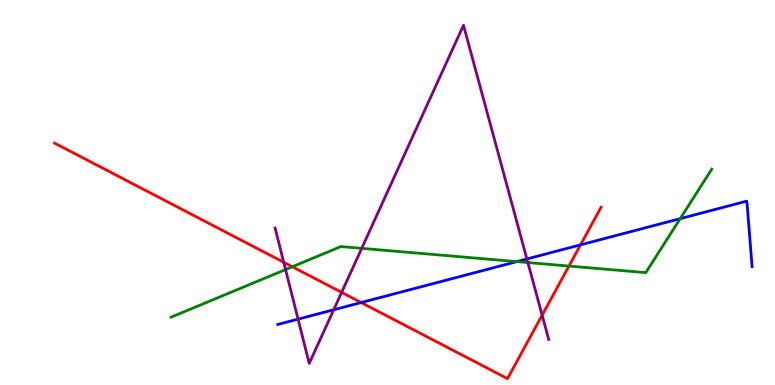[{'lines': ['blue', 'red'], 'intersections': [{'x': 4.66, 'y': 2.14}, {'x': 7.49, 'y': 3.64}]}, {'lines': ['green', 'red'], 'intersections': [{'x': 3.77, 'y': 3.07}, {'x': 7.34, 'y': 3.09}]}, {'lines': ['purple', 'red'], 'intersections': [{'x': 3.66, 'y': 3.19}, {'x': 4.41, 'y': 2.41}, {'x': 7.0, 'y': 1.81}]}, {'lines': ['blue', 'green'], 'intersections': [{'x': 6.67, 'y': 3.2}, {'x': 8.78, 'y': 4.32}]}, {'lines': ['blue', 'purple'], 'intersections': [{'x': 3.85, 'y': 1.71}, {'x': 4.31, 'y': 1.95}, {'x': 6.8, 'y': 3.27}]}, {'lines': ['green', 'purple'], 'intersections': [{'x': 3.68, 'y': 3.0}, {'x': 4.67, 'y': 3.55}, {'x': 6.81, 'y': 3.18}]}]